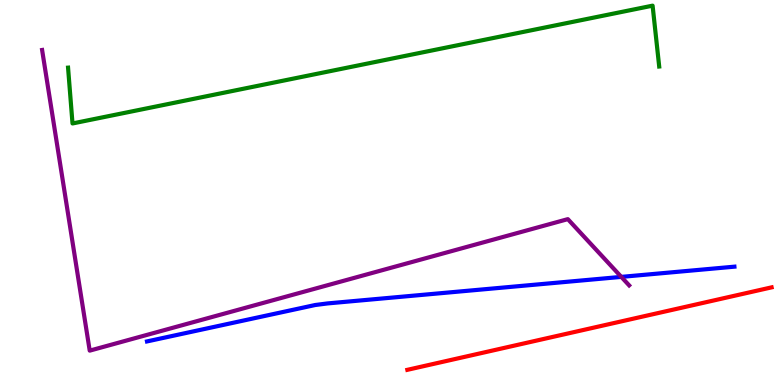[{'lines': ['blue', 'red'], 'intersections': []}, {'lines': ['green', 'red'], 'intersections': []}, {'lines': ['purple', 'red'], 'intersections': []}, {'lines': ['blue', 'green'], 'intersections': []}, {'lines': ['blue', 'purple'], 'intersections': [{'x': 8.02, 'y': 2.81}]}, {'lines': ['green', 'purple'], 'intersections': []}]